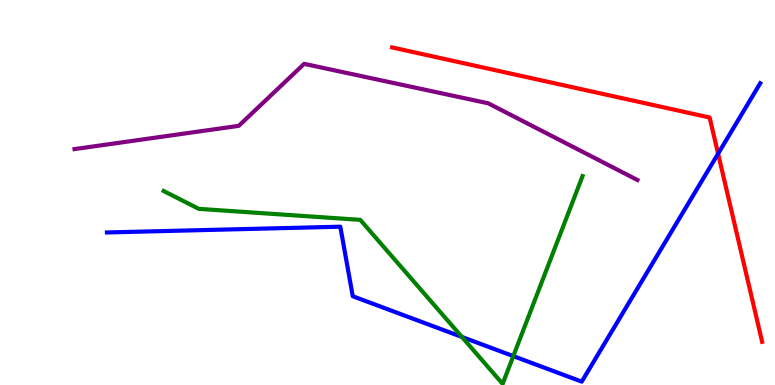[{'lines': ['blue', 'red'], 'intersections': [{'x': 9.27, 'y': 6.01}]}, {'lines': ['green', 'red'], 'intersections': []}, {'lines': ['purple', 'red'], 'intersections': []}, {'lines': ['blue', 'green'], 'intersections': [{'x': 5.96, 'y': 1.25}, {'x': 6.62, 'y': 0.75}]}, {'lines': ['blue', 'purple'], 'intersections': []}, {'lines': ['green', 'purple'], 'intersections': []}]